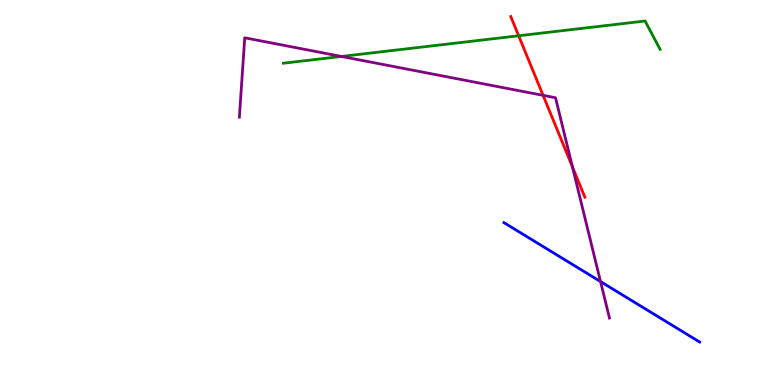[{'lines': ['blue', 'red'], 'intersections': []}, {'lines': ['green', 'red'], 'intersections': [{'x': 6.69, 'y': 9.07}]}, {'lines': ['purple', 'red'], 'intersections': [{'x': 7.01, 'y': 7.52}, {'x': 7.39, 'y': 5.66}]}, {'lines': ['blue', 'green'], 'intersections': []}, {'lines': ['blue', 'purple'], 'intersections': [{'x': 7.75, 'y': 2.69}]}, {'lines': ['green', 'purple'], 'intersections': [{'x': 4.41, 'y': 8.53}]}]